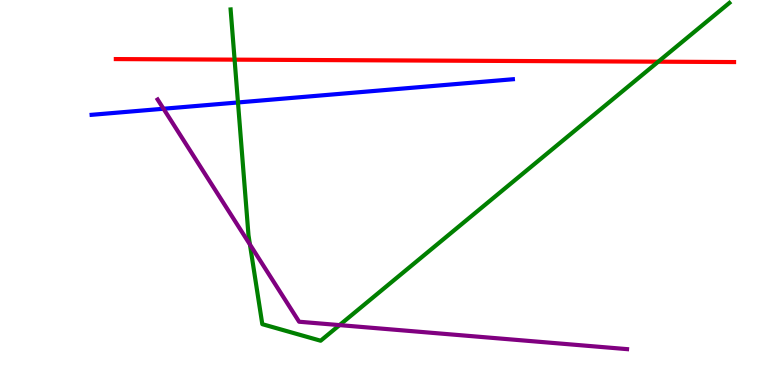[{'lines': ['blue', 'red'], 'intersections': []}, {'lines': ['green', 'red'], 'intersections': [{'x': 3.03, 'y': 8.45}, {'x': 8.49, 'y': 8.4}]}, {'lines': ['purple', 'red'], 'intersections': []}, {'lines': ['blue', 'green'], 'intersections': [{'x': 3.07, 'y': 7.34}]}, {'lines': ['blue', 'purple'], 'intersections': [{'x': 2.11, 'y': 7.18}]}, {'lines': ['green', 'purple'], 'intersections': [{'x': 3.22, 'y': 3.65}, {'x': 4.38, 'y': 1.56}]}]